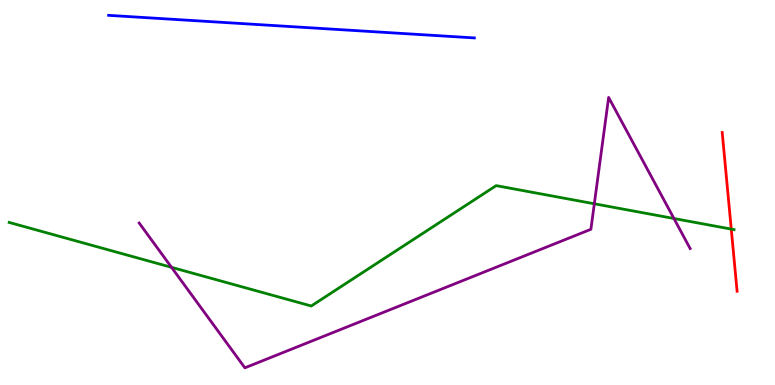[{'lines': ['blue', 'red'], 'intersections': []}, {'lines': ['green', 'red'], 'intersections': [{'x': 9.44, 'y': 4.05}]}, {'lines': ['purple', 'red'], 'intersections': []}, {'lines': ['blue', 'green'], 'intersections': []}, {'lines': ['blue', 'purple'], 'intersections': []}, {'lines': ['green', 'purple'], 'intersections': [{'x': 2.21, 'y': 3.06}, {'x': 7.67, 'y': 4.71}, {'x': 8.7, 'y': 4.32}]}]